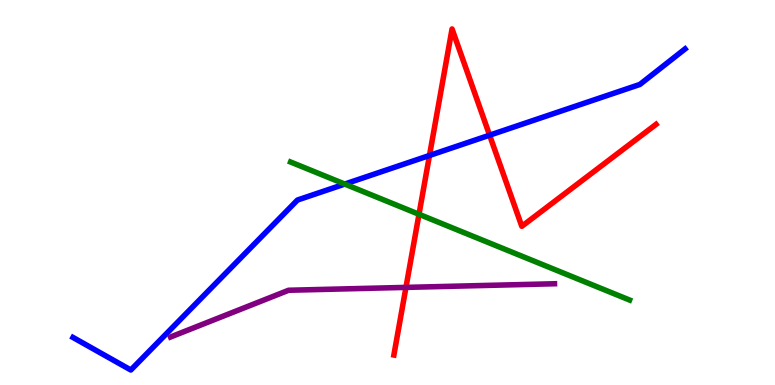[{'lines': ['blue', 'red'], 'intersections': [{'x': 5.54, 'y': 5.96}, {'x': 6.32, 'y': 6.49}]}, {'lines': ['green', 'red'], 'intersections': [{'x': 5.41, 'y': 4.43}]}, {'lines': ['purple', 'red'], 'intersections': [{'x': 5.24, 'y': 2.54}]}, {'lines': ['blue', 'green'], 'intersections': [{'x': 4.45, 'y': 5.22}]}, {'lines': ['blue', 'purple'], 'intersections': []}, {'lines': ['green', 'purple'], 'intersections': []}]